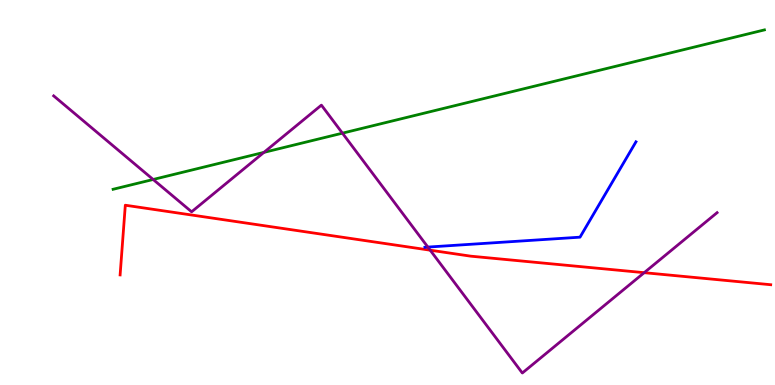[{'lines': ['blue', 'red'], 'intersections': []}, {'lines': ['green', 'red'], 'intersections': []}, {'lines': ['purple', 'red'], 'intersections': [{'x': 5.55, 'y': 3.5}, {'x': 8.31, 'y': 2.92}]}, {'lines': ['blue', 'green'], 'intersections': []}, {'lines': ['blue', 'purple'], 'intersections': [{'x': 5.52, 'y': 3.58}]}, {'lines': ['green', 'purple'], 'intersections': [{'x': 1.98, 'y': 5.34}, {'x': 3.41, 'y': 6.04}, {'x': 4.42, 'y': 6.54}]}]